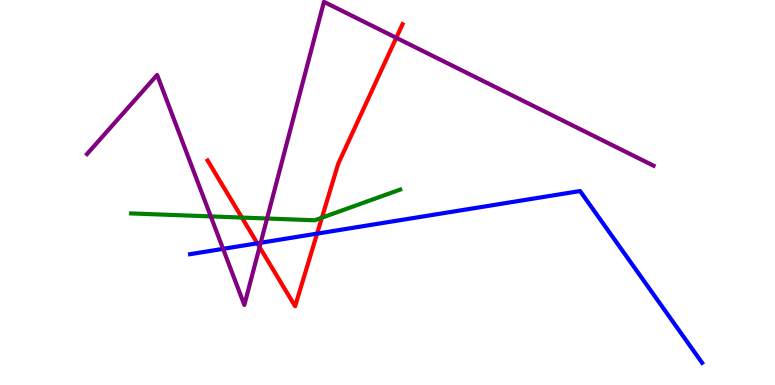[{'lines': ['blue', 'red'], 'intersections': [{'x': 3.32, 'y': 3.68}, {'x': 4.09, 'y': 3.93}]}, {'lines': ['green', 'red'], 'intersections': [{'x': 3.12, 'y': 4.35}, {'x': 4.15, 'y': 4.35}]}, {'lines': ['purple', 'red'], 'intersections': [{'x': 3.35, 'y': 3.58}, {'x': 5.11, 'y': 9.02}]}, {'lines': ['blue', 'green'], 'intersections': []}, {'lines': ['blue', 'purple'], 'intersections': [{'x': 2.88, 'y': 3.54}, {'x': 3.36, 'y': 3.69}]}, {'lines': ['green', 'purple'], 'intersections': [{'x': 2.72, 'y': 4.38}, {'x': 3.45, 'y': 4.32}]}]